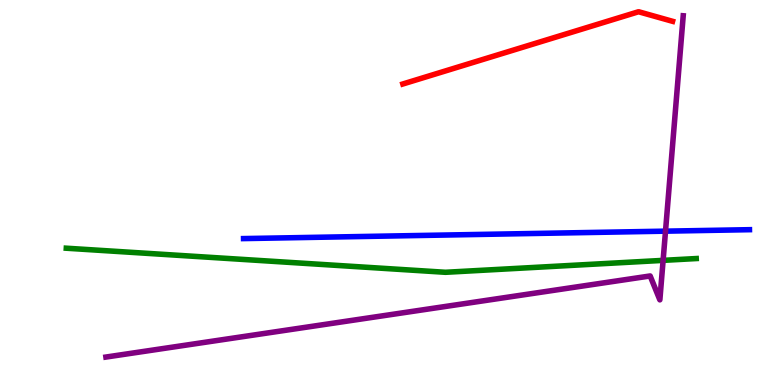[{'lines': ['blue', 'red'], 'intersections': []}, {'lines': ['green', 'red'], 'intersections': []}, {'lines': ['purple', 'red'], 'intersections': []}, {'lines': ['blue', 'green'], 'intersections': []}, {'lines': ['blue', 'purple'], 'intersections': [{'x': 8.59, 'y': 4.0}]}, {'lines': ['green', 'purple'], 'intersections': [{'x': 8.56, 'y': 3.24}]}]